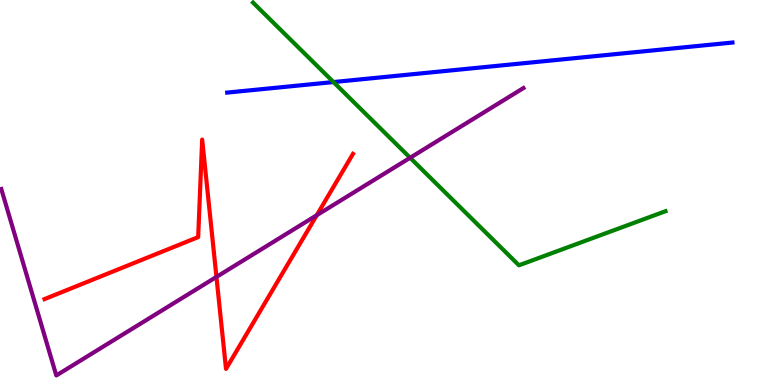[{'lines': ['blue', 'red'], 'intersections': []}, {'lines': ['green', 'red'], 'intersections': []}, {'lines': ['purple', 'red'], 'intersections': [{'x': 2.79, 'y': 2.81}, {'x': 4.09, 'y': 4.41}]}, {'lines': ['blue', 'green'], 'intersections': [{'x': 4.3, 'y': 7.87}]}, {'lines': ['blue', 'purple'], 'intersections': []}, {'lines': ['green', 'purple'], 'intersections': [{'x': 5.29, 'y': 5.9}]}]